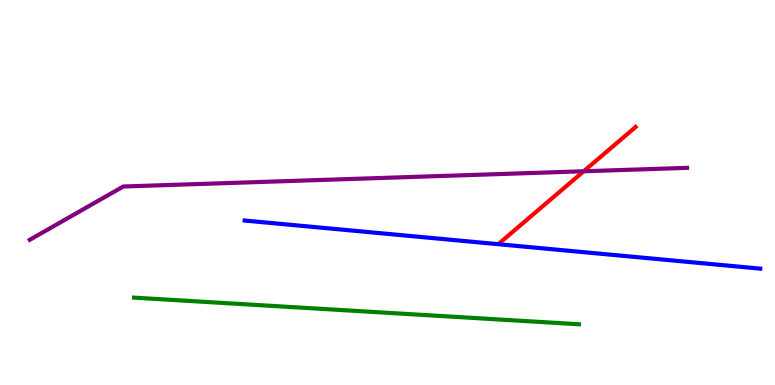[{'lines': ['blue', 'red'], 'intersections': []}, {'lines': ['green', 'red'], 'intersections': []}, {'lines': ['purple', 'red'], 'intersections': [{'x': 7.53, 'y': 5.55}]}, {'lines': ['blue', 'green'], 'intersections': []}, {'lines': ['blue', 'purple'], 'intersections': []}, {'lines': ['green', 'purple'], 'intersections': []}]